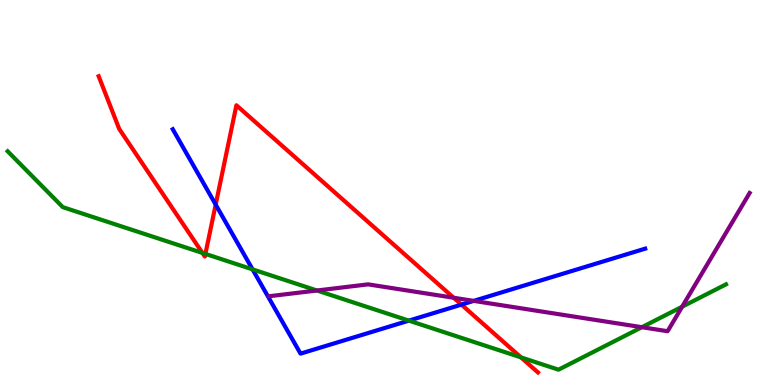[{'lines': ['blue', 'red'], 'intersections': [{'x': 2.78, 'y': 4.69}, {'x': 5.95, 'y': 2.09}]}, {'lines': ['green', 'red'], 'intersections': [{'x': 2.61, 'y': 3.43}, {'x': 2.65, 'y': 3.4}, {'x': 6.72, 'y': 0.717}]}, {'lines': ['purple', 'red'], 'intersections': [{'x': 5.85, 'y': 2.27}]}, {'lines': ['blue', 'green'], 'intersections': [{'x': 3.26, 'y': 3.0}, {'x': 5.28, 'y': 1.67}]}, {'lines': ['blue', 'purple'], 'intersections': [{'x': 6.11, 'y': 2.18}]}, {'lines': ['green', 'purple'], 'intersections': [{'x': 4.09, 'y': 2.45}, {'x': 8.28, 'y': 1.5}, {'x': 8.8, 'y': 2.03}]}]